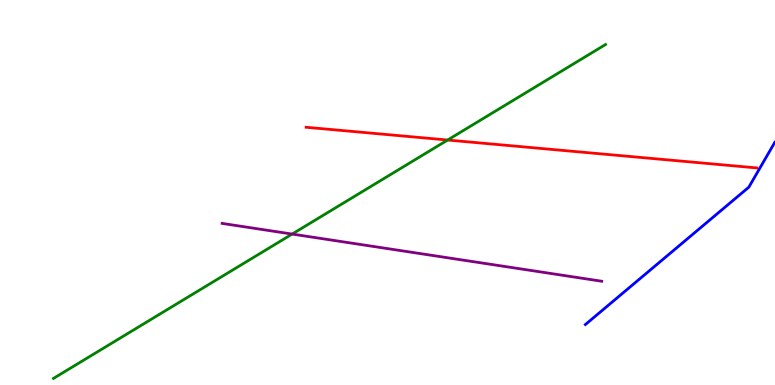[{'lines': ['blue', 'red'], 'intersections': []}, {'lines': ['green', 'red'], 'intersections': [{'x': 5.78, 'y': 6.36}]}, {'lines': ['purple', 'red'], 'intersections': []}, {'lines': ['blue', 'green'], 'intersections': []}, {'lines': ['blue', 'purple'], 'intersections': []}, {'lines': ['green', 'purple'], 'intersections': [{'x': 3.77, 'y': 3.92}]}]